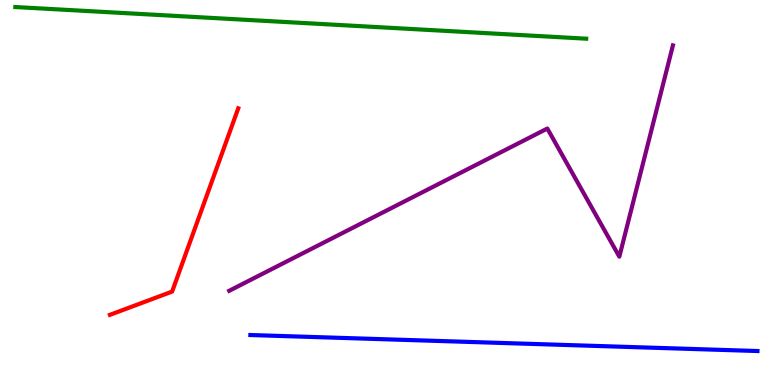[{'lines': ['blue', 'red'], 'intersections': []}, {'lines': ['green', 'red'], 'intersections': []}, {'lines': ['purple', 'red'], 'intersections': []}, {'lines': ['blue', 'green'], 'intersections': []}, {'lines': ['blue', 'purple'], 'intersections': []}, {'lines': ['green', 'purple'], 'intersections': []}]